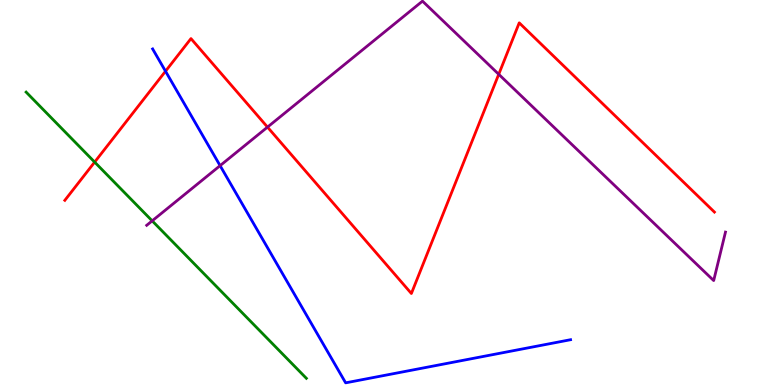[{'lines': ['blue', 'red'], 'intersections': [{'x': 2.14, 'y': 8.15}]}, {'lines': ['green', 'red'], 'intersections': [{'x': 1.22, 'y': 5.79}]}, {'lines': ['purple', 'red'], 'intersections': [{'x': 3.45, 'y': 6.7}, {'x': 6.44, 'y': 8.07}]}, {'lines': ['blue', 'green'], 'intersections': []}, {'lines': ['blue', 'purple'], 'intersections': [{'x': 2.84, 'y': 5.7}]}, {'lines': ['green', 'purple'], 'intersections': [{'x': 1.96, 'y': 4.26}]}]